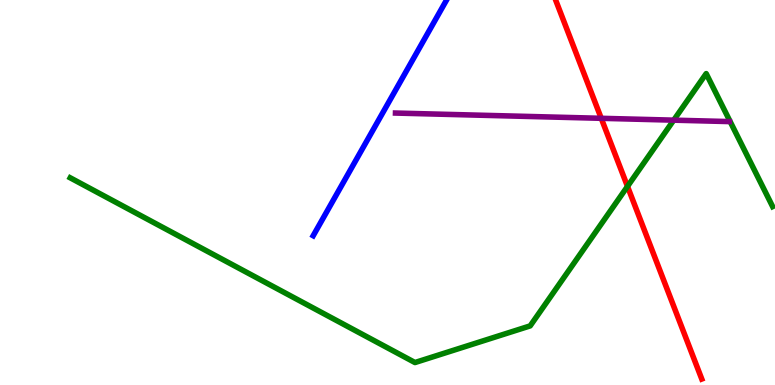[{'lines': ['blue', 'red'], 'intersections': []}, {'lines': ['green', 'red'], 'intersections': [{'x': 8.1, 'y': 5.16}]}, {'lines': ['purple', 'red'], 'intersections': [{'x': 7.76, 'y': 6.93}]}, {'lines': ['blue', 'green'], 'intersections': []}, {'lines': ['blue', 'purple'], 'intersections': []}, {'lines': ['green', 'purple'], 'intersections': [{'x': 8.69, 'y': 6.88}]}]